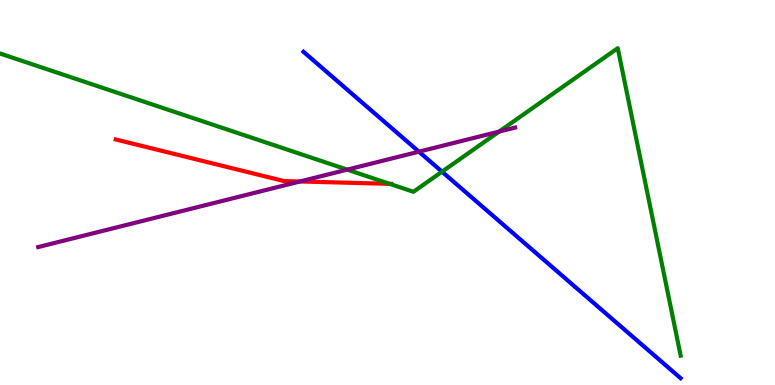[{'lines': ['blue', 'red'], 'intersections': []}, {'lines': ['green', 'red'], 'intersections': [{'x': 5.03, 'y': 5.23}]}, {'lines': ['purple', 'red'], 'intersections': [{'x': 3.87, 'y': 5.29}]}, {'lines': ['blue', 'green'], 'intersections': [{'x': 5.7, 'y': 5.54}]}, {'lines': ['blue', 'purple'], 'intersections': [{'x': 5.41, 'y': 6.06}]}, {'lines': ['green', 'purple'], 'intersections': [{'x': 4.48, 'y': 5.59}, {'x': 6.44, 'y': 6.58}]}]